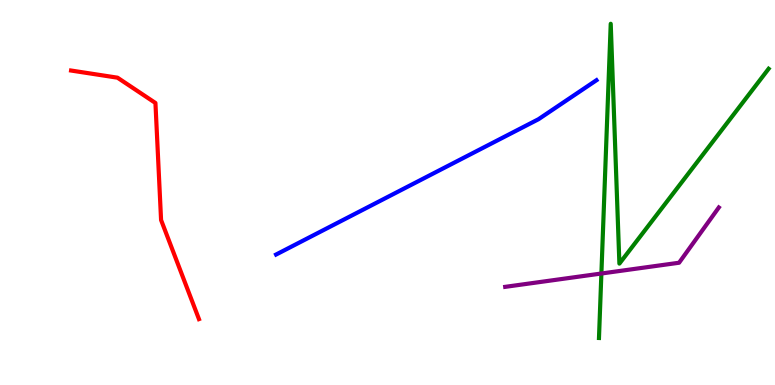[{'lines': ['blue', 'red'], 'intersections': []}, {'lines': ['green', 'red'], 'intersections': []}, {'lines': ['purple', 'red'], 'intersections': []}, {'lines': ['blue', 'green'], 'intersections': []}, {'lines': ['blue', 'purple'], 'intersections': []}, {'lines': ['green', 'purple'], 'intersections': [{'x': 7.76, 'y': 2.9}]}]